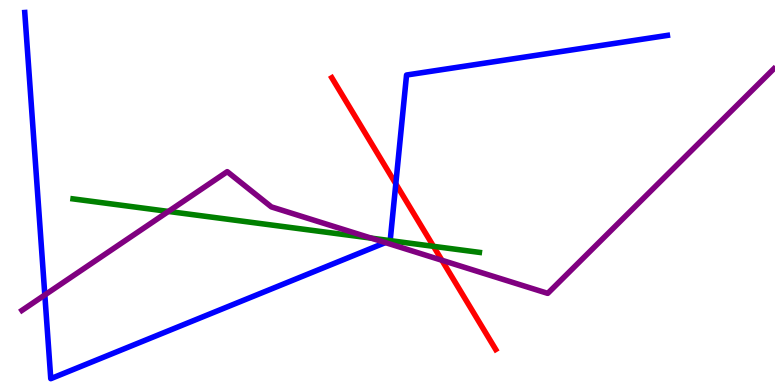[{'lines': ['blue', 'red'], 'intersections': [{'x': 5.11, 'y': 5.23}]}, {'lines': ['green', 'red'], 'intersections': [{'x': 5.59, 'y': 3.6}]}, {'lines': ['purple', 'red'], 'intersections': [{'x': 5.7, 'y': 3.24}]}, {'lines': ['blue', 'green'], 'intersections': [{'x': 5.03, 'y': 3.75}]}, {'lines': ['blue', 'purple'], 'intersections': [{'x': 0.578, 'y': 2.34}, {'x': 4.97, 'y': 3.7}]}, {'lines': ['green', 'purple'], 'intersections': [{'x': 2.17, 'y': 4.51}, {'x': 4.79, 'y': 3.81}]}]